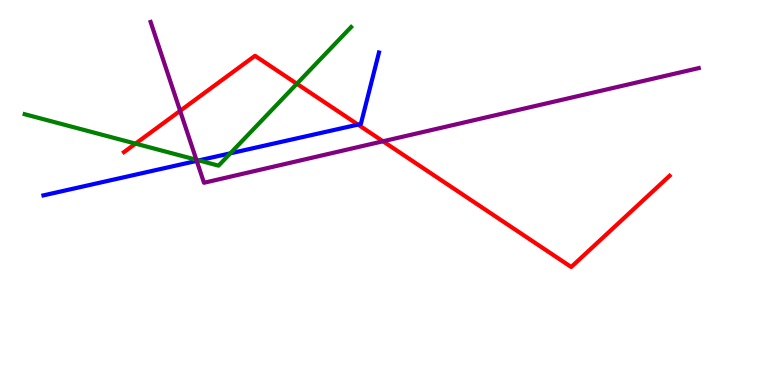[{'lines': ['blue', 'red'], 'intersections': [{'x': 4.62, 'y': 6.76}]}, {'lines': ['green', 'red'], 'intersections': [{'x': 1.75, 'y': 6.27}, {'x': 3.83, 'y': 7.82}]}, {'lines': ['purple', 'red'], 'intersections': [{'x': 2.32, 'y': 7.12}, {'x': 4.94, 'y': 6.33}]}, {'lines': ['blue', 'green'], 'intersections': [{'x': 2.57, 'y': 5.83}, {'x': 2.97, 'y': 6.02}]}, {'lines': ['blue', 'purple'], 'intersections': [{'x': 2.54, 'y': 5.82}]}, {'lines': ['green', 'purple'], 'intersections': [{'x': 2.53, 'y': 5.85}]}]